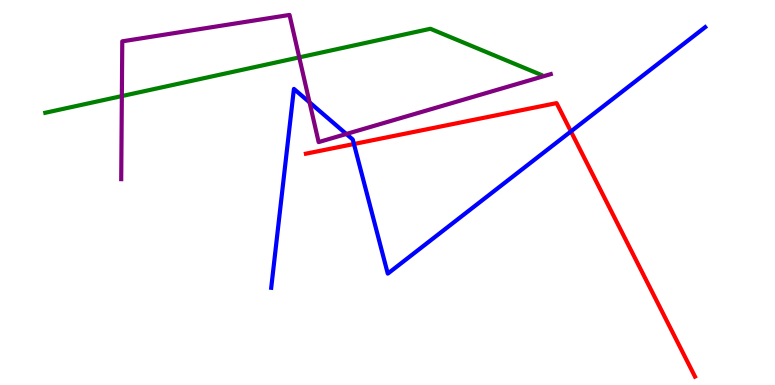[{'lines': ['blue', 'red'], 'intersections': [{'x': 4.57, 'y': 6.26}, {'x': 7.37, 'y': 6.59}]}, {'lines': ['green', 'red'], 'intersections': []}, {'lines': ['purple', 'red'], 'intersections': []}, {'lines': ['blue', 'green'], 'intersections': []}, {'lines': ['blue', 'purple'], 'intersections': [{'x': 3.99, 'y': 7.34}, {'x': 4.47, 'y': 6.52}]}, {'lines': ['green', 'purple'], 'intersections': [{'x': 1.57, 'y': 7.5}, {'x': 3.86, 'y': 8.51}]}]